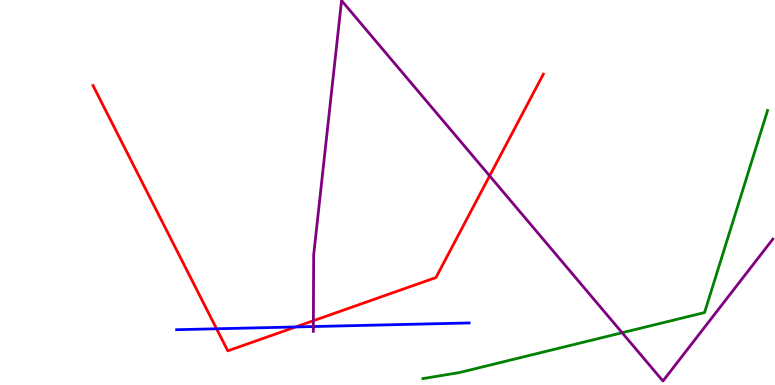[{'lines': ['blue', 'red'], 'intersections': [{'x': 2.79, 'y': 1.46}, {'x': 3.81, 'y': 1.51}]}, {'lines': ['green', 'red'], 'intersections': []}, {'lines': ['purple', 'red'], 'intersections': [{'x': 4.04, 'y': 1.67}, {'x': 6.32, 'y': 5.43}]}, {'lines': ['blue', 'green'], 'intersections': []}, {'lines': ['blue', 'purple'], 'intersections': [{'x': 4.04, 'y': 1.52}]}, {'lines': ['green', 'purple'], 'intersections': [{'x': 8.03, 'y': 1.36}]}]